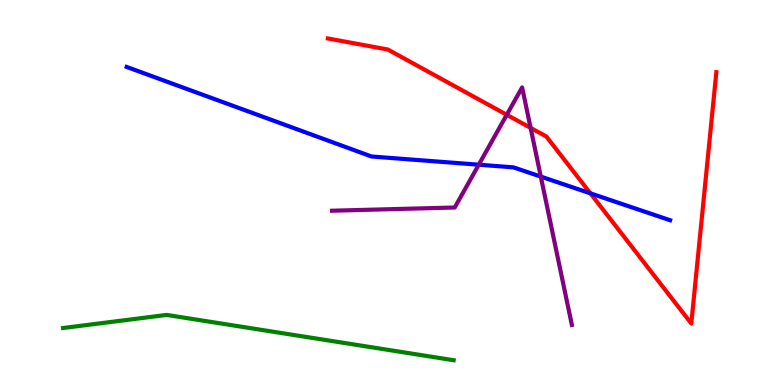[{'lines': ['blue', 'red'], 'intersections': [{'x': 7.62, 'y': 4.98}]}, {'lines': ['green', 'red'], 'intersections': []}, {'lines': ['purple', 'red'], 'intersections': [{'x': 6.54, 'y': 7.02}, {'x': 6.85, 'y': 6.68}]}, {'lines': ['blue', 'green'], 'intersections': []}, {'lines': ['blue', 'purple'], 'intersections': [{'x': 6.18, 'y': 5.72}, {'x': 6.98, 'y': 5.41}]}, {'lines': ['green', 'purple'], 'intersections': []}]